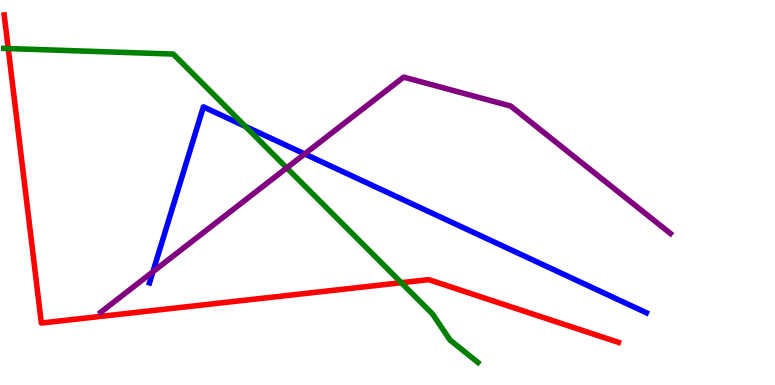[{'lines': ['blue', 'red'], 'intersections': []}, {'lines': ['green', 'red'], 'intersections': [{'x': 0.106, 'y': 8.74}, {'x': 5.18, 'y': 2.66}]}, {'lines': ['purple', 'red'], 'intersections': []}, {'lines': ['blue', 'green'], 'intersections': [{'x': 3.17, 'y': 6.72}]}, {'lines': ['blue', 'purple'], 'intersections': [{'x': 1.97, 'y': 2.94}, {'x': 3.93, 'y': 6.0}]}, {'lines': ['green', 'purple'], 'intersections': [{'x': 3.7, 'y': 5.64}]}]